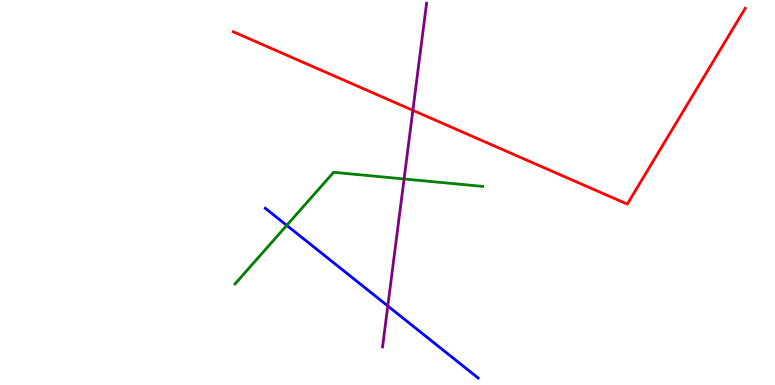[{'lines': ['blue', 'red'], 'intersections': []}, {'lines': ['green', 'red'], 'intersections': []}, {'lines': ['purple', 'red'], 'intersections': [{'x': 5.33, 'y': 7.13}]}, {'lines': ['blue', 'green'], 'intersections': [{'x': 3.7, 'y': 4.15}]}, {'lines': ['blue', 'purple'], 'intersections': [{'x': 5.0, 'y': 2.05}]}, {'lines': ['green', 'purple'], 'intersections': [{'x': 5.21, 'y': 5.35}]}]